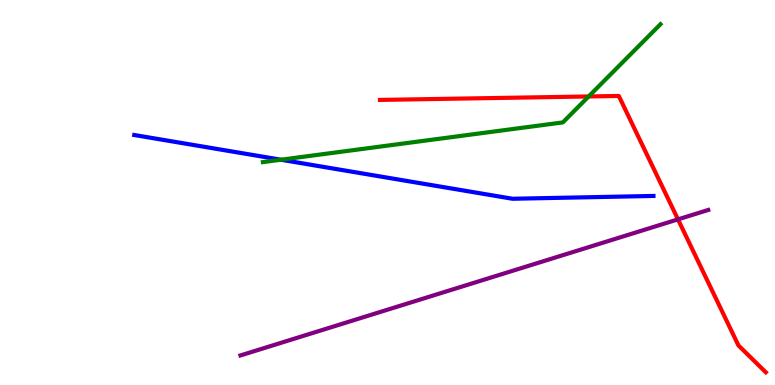[{'lines': ['blue', 'red'], 'intersections': []}, {'lines': ['green', 'red'], 'intersections': [{'x': 7.6, 'y': 7.49}]}, {'lines': ['purple', 'red'], 'intersections': [{'x': 8.75, 'y': 4.3}]}, {'lines': ['blue', 'green'], 'intersections': [{'x': 3.62, 'y': 5.85}]}, {'lines': ['blue', 'purple'], 'intersections': []}, {'lines': ['green', 'purple'], 'intersections': []}]